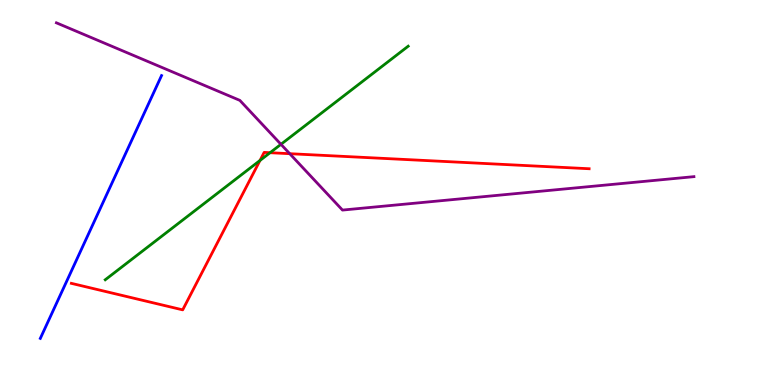[{'lines': ['blue', 'red'], 'intersections': []}, {'lines': ['green', 'red'], 'intersections': [{'x': 3.35, 'y': 5.83}, {'x': 3.48, 'y': 6.03}]}, {'lines': ['purple', 'red'], 'intersections': [{'x': 3.74, 'y': 6.01}]}, {'lines': ['blue', 'green'], 'intersections': []}, {'lines': ['blue', 'purple'], 'intersections': []}, {'lines': ['green', 'purple'], 'intersections': [{'x': 3.63, 'y': 6.25}]}]